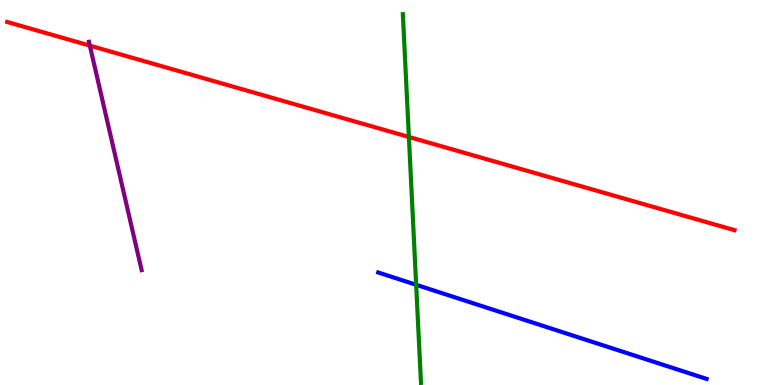[{'lines': ['blue', 'red'], 'intersections': []}, {'lines': ['green', 'red'], 'intersections': [{'x': 5.28, 'y': 6.44}]}, {'lines': ['purple', 'red'], 'intersections': [{'x': 1.16, 'y': 8.81}]}, {'lines': ['blue', 'green'], 'intersections': [{'x': 5.37, 'y': 2.6}]}, {'lines': ['blue', 'purple'], 'intersections': []}, {'lines': ['green', 'purple'], 'intersections': []}]